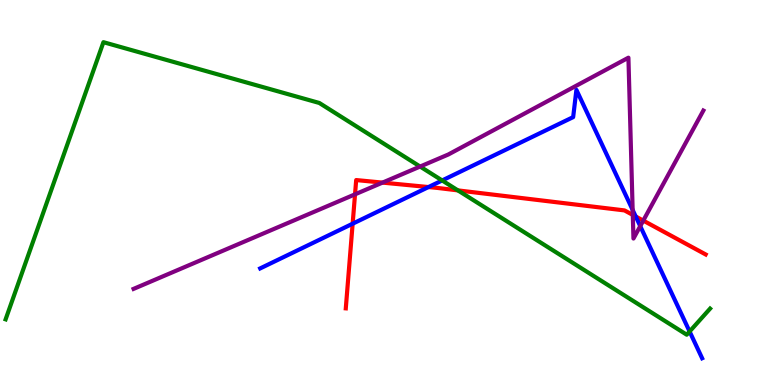[{'lines': ['blue', 'red'], 'intersections': [{'x': 4.55, 'y': 4.19}, {'x': 5.53, 'y': 5.14}, {'x': 8.2, 'y': 4.38}]}, {'lines': ['green', 'red'], 'intersections': [{'x': 5.91, 'y': 5.05}]}, {'lines': ['purple', 'red'], 'intersections': [{'x': 4.58, 'y': 4.95}, {'x': 4.94, 'y': 5.26}, {'x': 8.17, 'y': 4.42}, {'x': 8.3, 'y': 4.27}]}, {'lines': ['blue', 'green'], 'intersections': [{'x': 5.71, 'y': 5.31}, {'x': 8.9, 'y': 1.39}]}, {'lines': ['blue', 'purple'], 'intersections': [{'x': 8.16, 'y': 4.55}, {'x': 8.26, 'y': 4.13}]}, {'lines': ['green', 'purple'], 'intersections': [{'x': 5.42, 'y': 5.67}]}]